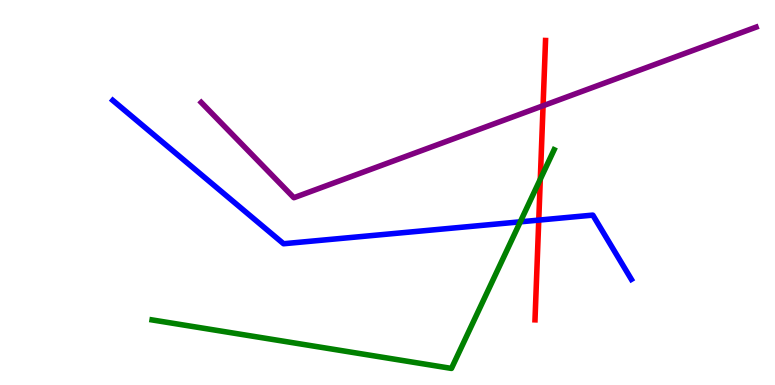[{'lines': ['blue', 'red'], 'intersections': [{'x': 6.95, 'y': 4.28}]}, {'lines': ['green', 'red'], 'intersections': [{'x': 6.97, 'y': 5.35}]}, {'lines': ['purple', 'red'], 'intersections': [{'x': 7.01, 'y': 7.25}]}, {'lines': ['blue', 'green'], 'intersections': [{'x': 6.71, 'y': 4.24}]}, {'lines': ['blue', 'purple'], 'intersections': []}, {'lines': ['green', 'purple'], 'intersections': []}]